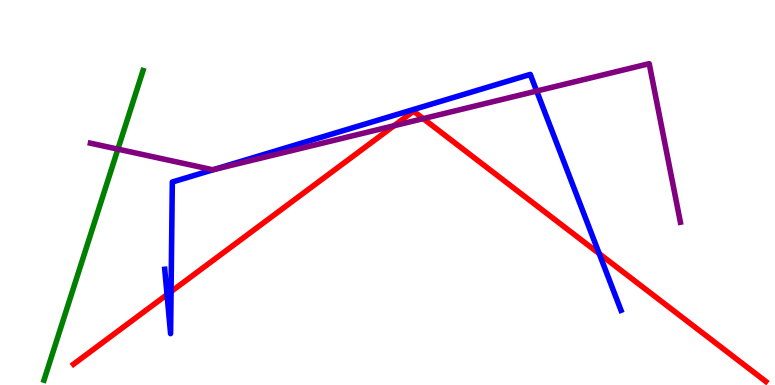[{'lines': ['blue', 'red'], 'intersections': [{'x': 2.16, 'y': 2.35}, {'x': 2.21, 'y': 2.43}, {'x': 7.73, 'y': 3.41}]}, {'lines': ['green', 'red'], 'intersections': []}, {'lines': ['purple', 'red'], 'intersections': [{'x': 5.08, 'y': 6.73}, {'x': 5.46, 'y': 6.92}]}, {'lines': ['blue', 'green'], 'intersections': []}, {'lines': ['blue', 'purple'], 'intersections': [{'x': 2.75, 'y': 5.59}, {'x': 6.92, 'y': 7.64}]}, {'lines': ['green', 'purple'], 'intersections': [{'x': 1.52, 'y': 6.13}]}]